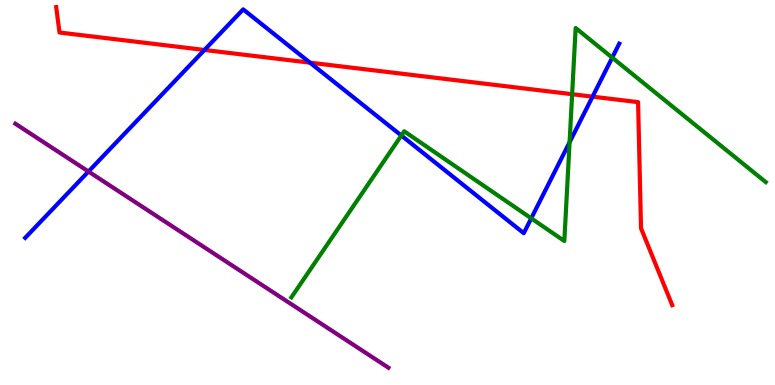[{'lines': ['blue', 'red'], 'intersections': [{'x': 2.64, 'y': 8.7}, {'x': 4.0, 'y': 8.37}, {'x': 7.65, 'y': 7.49}]}, {'lines': ['green', 'red'], 'intersections': [{'x': 7.38, 'y': 7.55}]}, {'lines': ['purple', 'red'], 'intersections': []}, {'lines': ['blue', 'green'], 'intersections': [{'x': 5.18, 'y': 6.48}, {'x': 6.85, 'y': 4.33}, {'x': 7.35, 'y': 6.3}, {'x': 7.9, 'y': 8.5}]}, {'lines': ['blue', 'purple'], 'intersections': [{'x': 1.14, 'y': 5.54}]}, {'lines': ['green', 'purple'], 'intersections': []}]